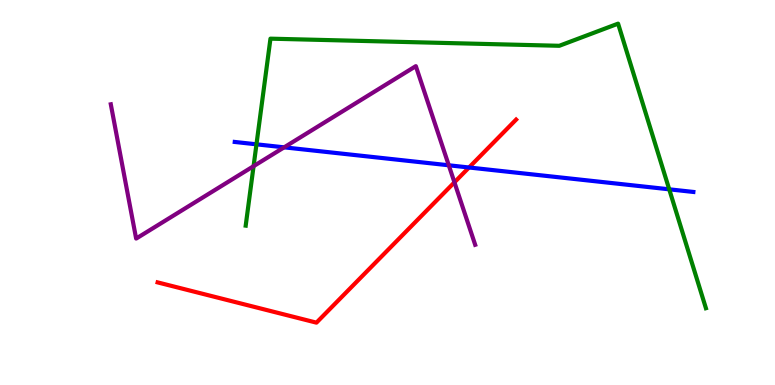[{'lines': ['blue', 'red'], 'intersections': [{'x': 6.05, 'y': 5.65}]}, {'lines': ['green', 'red'], 'intersections': []}, {'lines': ['purple', 'red'], 'intersections': [{'x': 5.86, 'y': 5.26}]}, {'lines': ['blue', 'green'], 'intersections': [{'x': 3.31, 'y': 6.25}, {'x': 8.64, 'y': 5.08}]}, {'lines': ['blue', 'purple'], 'intersections': [{'x': 3.67, 'y': 6.17}, {'x': 5.79, 'y': 5.71}]}, {'lines': ['green', 'purple'], 'intersections': [{'x': 3.27, 'y': 5.68}]}]